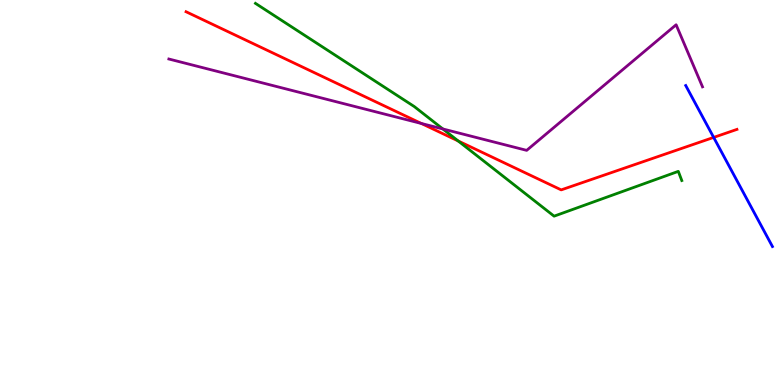[{'lines': ['blue', 'red'], 'intersections': [{'x': 9.21, 'y': 6.43}]}, {'lines': ['green', 'red'], 'intersections': [{'x': 5.91, 'y': 6.34}]}, {'lines': ['purple', 'red'], 'intersections': [{'x': 5.44, 'y': 6.79}]}, {'lines': ['blue', 'green'], 'intersections': []}, {'lines': ['blue', 'purple'], 'intersections': []}, {'lines': ['green', 'purple'], 'intersections': [{'x': 5.71, 'y': 6.65}]}]